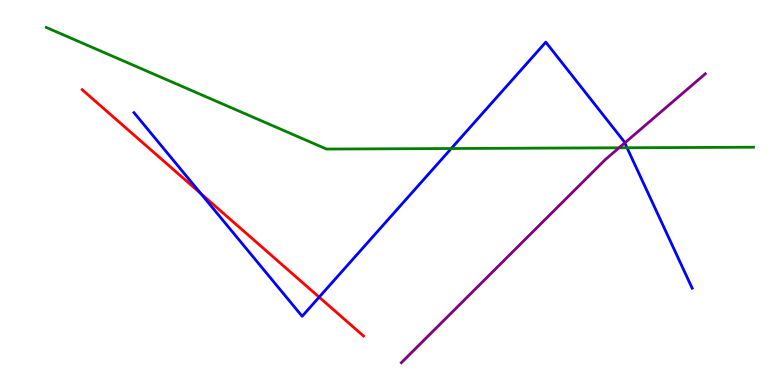[{'lines': ['blue', 'red'], 'intersections': [{'x': 2.59, 'y': 4.97}, {'x': 4.12, 'y': 2.28}]}, {'lines': ['green', 'red'], 'intersections': []}, {'lines': ['purple', 'red'], 'intersections': []}, {'lines': ['blue', 'green'], 'intersections': [{'x': 5.82, 'y': 6.14}, {'x': 8.09, 'y': 6.16}]}, {'lines': ['blue', 'purple'], 'intersections': [{'x': 8.06, 'y': 6.29}]}, {'lines': ['green', 'purple'], 'intersections': [{'x': 7.99, 'y': 6.16}]}]